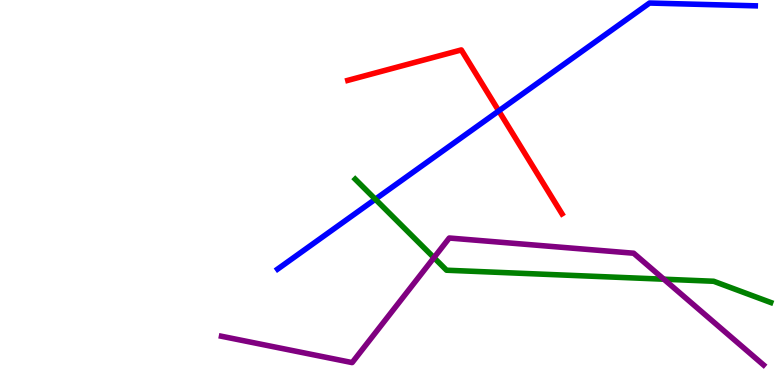[{'lines': ['blue', 'red'], 'intersections': [{'x': 6.44, 'y': 7.12}]}, {'lines': ['green', 'red'], 'intersections': []}, {'lines': ['purple', 'red'], 'intersections': []}, {'lines': ['blue', 'green'], 'intersections': [{'x': 4.84, 'y': 4.83}]}, {'lines': ['blue', 'purple'], 'intersections': []}, {'lines': ['green', 'purple'], 'intersections': [{'x': 5.6, 'y': 3.31}, {'x': 8.57, 'y': 2.75}]}]